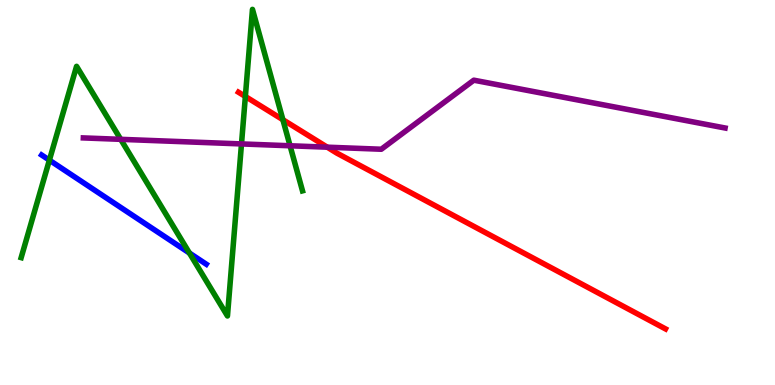[{'lines': ['blue', 'red'], 'intersections': []}, {'lines': ['green', 'red'], 'intersections': [{'x': 3.17, 'y': 7.49}, {'x': 3.65, 'y': 6.89}]}, {'lines': ['purple', 'red'], 'intersections': [{'x': 4.22, 'y': 6.18}]}, {'lines': ['blue', 'green'], 'intersections': [{'x': 0.637, 'y': 5.84}, {'x': 2.44, 'y': 3.43}]}, {'lines': ['blue', 'purple'], 'intersections': []}, {'lines': ['green', 'purple'], 'intersections': [{'x': 1.56, 'y': 6.38}, {'x': 3.12, 'y': 6.26}, {'x': 3.74, 'y': 6.21}]}]